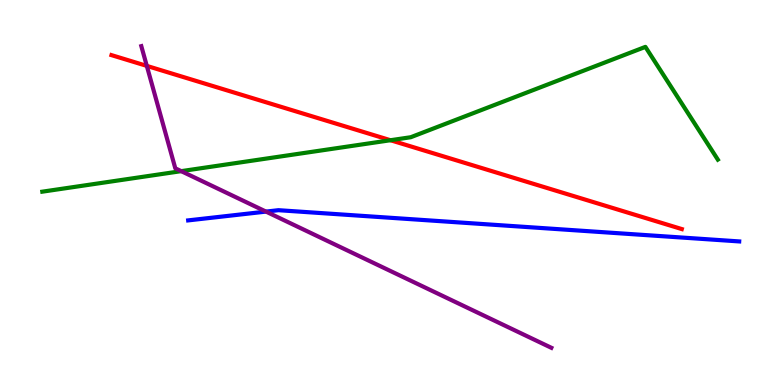[{'lines': ['blue', 'red'], 'intersections': []}, {'lines': ['green', 'red'], 'intersections': [{'x': 5.04, 'y': 6.36}]}, {'lines': ['purple', 'red'], 'intersections': [{'x': 1.89, 'y': 8.29}]}, {'lines': ['blue', 'green'], 'intersections': []}, {'lines': ['blue', 'purple'], 'intersections': [{'x': 3.43, 'y': 4.5}]}, {'lines': ['green', 'purple'], 'intersections': [{'x': 2.34, 'y': 5.55}]}]